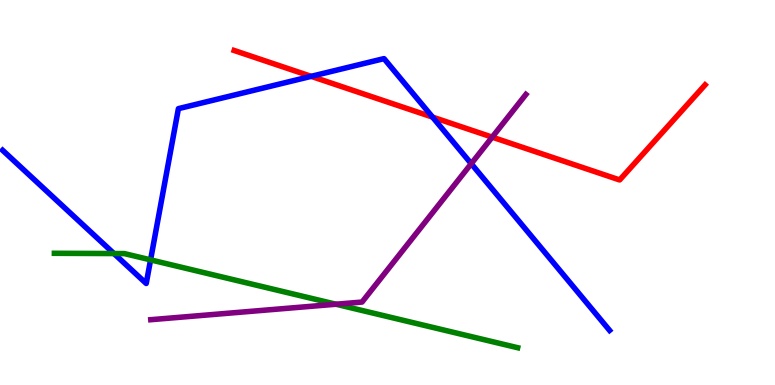[{'lines': ['blue', 'red'], 'intersections': [{'x': 4.02, 'y': 8.02}, {'x': 5.58, 'y': 6.96}]}, {'lines': ['green', 'red'], 'intersections': []}, {'lines': ['purple', 'red'], 'intersections': [{'x': 6.35, 'y': 6.44}]}, {'lines': ['blue', 'green'], 'intersections': [{'x': 1.47, 'y': 3.41}, {'x': 1.94, 'y': 3.25}]}, {'lines': ['blue', 'purple'], 'intersections': [{'x': 6.08, 'y': 5.75}]}, {'lines': ['green', 'purple'], 'intersections': [{'x': 4.33, 'y': 2.1}]}]